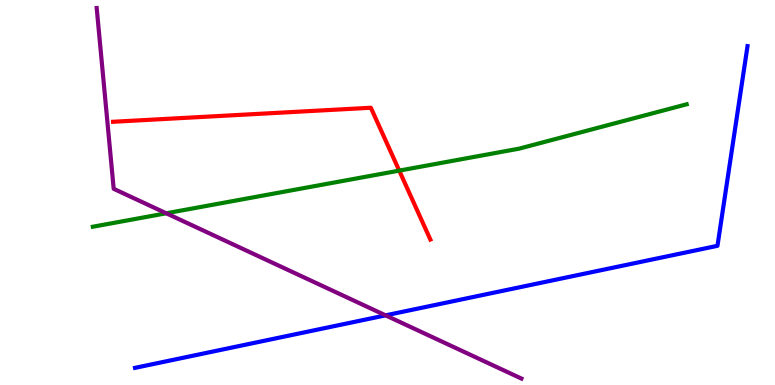[{'lines': ['blue', 'red'], 'intersections': []}, {'lines': ['green', 'red'], 'intersections': [{'x': 5.15, 'y': 5.57}]}, {'lines': ['purple', 'red'], 'intersections': []}, {'lines': ['blue', 'green'], 'intersections': []}, {'lines': ['blue', 'purple'], 'intersections': [{'x': 4.98, 'y': 1.81}]}, {'lines': ['green', 'purple'], 'intersections': [{'x': 2.15, 'y': 4.46}]}]